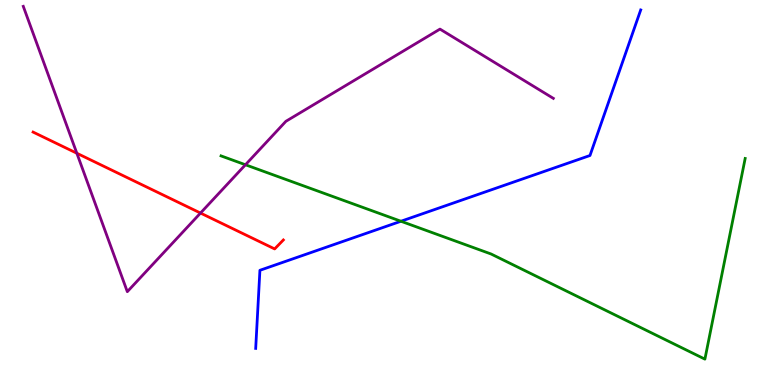[{'lines': ['blue', 'red'], 'intersections': []}, {'lines': ['green', 'red'], 'intersections': []}, {'lines': ['purple', 'red'], 'intersections': [{'x': 0.992, 'y': 6.02}, {'x': 2.59, 'y': 4.47}]}, {'lines': ['blue', 'green'], 'intersections': [{'x': 5.17, 'y': 4.25}]}, {'lines': ['blue', 'purple'], 'intersections': []}, {'lines': ['green', 'purple'], 'intersections': [{'x': 3.17, 'y': 5.72}]}]